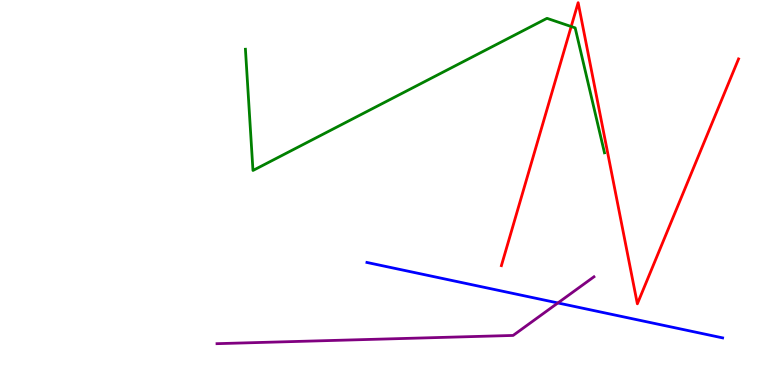[{'lines': ['blue', 'red'], 'intersections': []}, {'lines': ['green', 'red'], 'intersections': [{'x': 7.37, 'y': 9.31}]}, {'lines': ['purple', 'red'], 'intersections': []}, {'lines': ['blue', 'green'], 'intersections': []}, {'lines': ['blue', 'purple'], 'intersections': [{'x': 7.2, 'y': 2.13}]}, {'lines': ['green', 'purple'], 'intersections': []}]